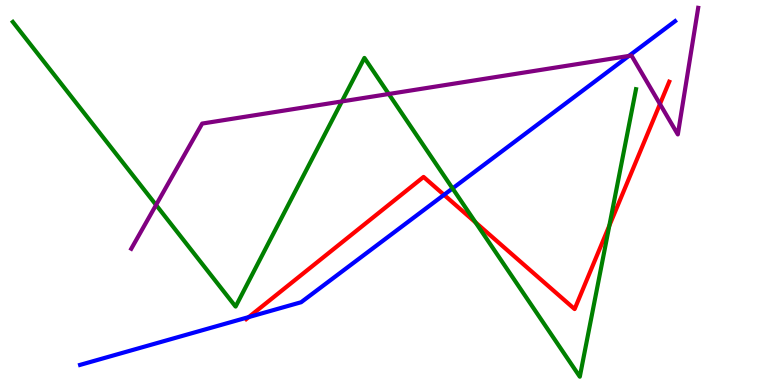[{'lines': ['blue', 'red'], 'intersections': [{'x': 3.21, 'y': 1.76}, {'x': 5.73, 'y': 4.94}]}, {'lines': ['green', 'red'], 'intersections': [{'x': 6.14, 'y': 4.22}, {'x': 7.86, 'y': 4.14}]}, {'lines': ['purple', 'red'], 'intersections': [{'x': 8.52, 'y': 7.3}]}, {'lines': ['blue', 'green'], 'intersections': [{'x': 5.84, 'y': 5.11}]}, {'lines': ['blue', 'purple'], 'intersections': [{'x': 8.11, 'y': 8.55}]}, {'lines': ['green', 'purple'], 'intersections': [{'x': 2.01, 'y': 4.68}, {'x': 4.41, 'y': 7.37}, {'x': 5.02, 'y': 7.56}]}]